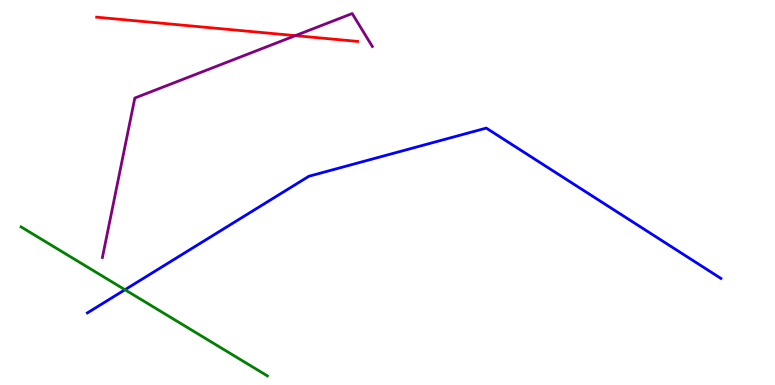[{'lines': ['blue', 'red'], 'intersections': []}, {'lines': ['green', 'red'], 'intersections': []}, {'lines': ['purple', 'red'], 'intersections': [{'x': 3.81, 'y': 9.07}]}, {'lines': ['blue', 'green'], 'intersections': [{'x': 1.61, 'y': 2.47}]}, {'lines': ['blue', 'purple'], 'intersections': []}, {'lines': ['green', 'purple'], 'intersections': []}]